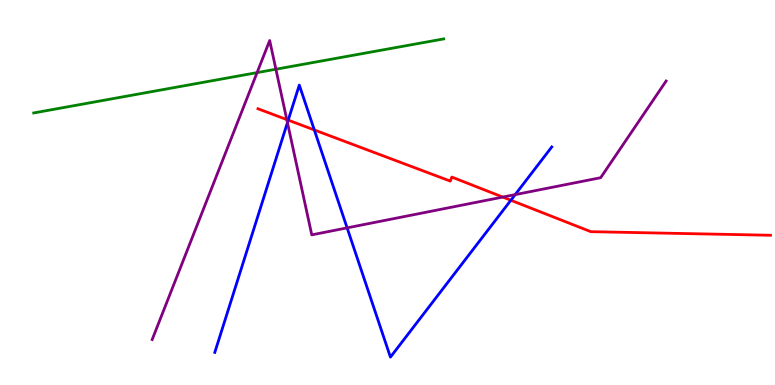[{'lines': ['blue', 'red'], 'intersections': [{'x': 3.72, 'y': 6.88}, {'x': 4.06, 'y': 6.62}, {'x': 6.59, 'y': 4.8}]}, {'lines': ['green', 'red'], 'intersections': []}, {'lines': ['purple', 'red'], 'intersections': [{'x': 3.7, 'y': 6.89}, {'x': 6.49, 'y': 4.88}]}, {'lines': ['blue', 'green'], 'intersections': []}, {'lines': ['blue', 'purple'], 'intersections': [{'x': 3.71, 'y': 6.82}, {'x': 4.48, 'y': 4.08}, {'x': 6.65, 'y': 4.95}]}, {'lines': ['green', 'purple'], 'intersections': [{'x': 3.32, 'y': 8.11}, {'x': 3.56, 'y': 8.2}]}]